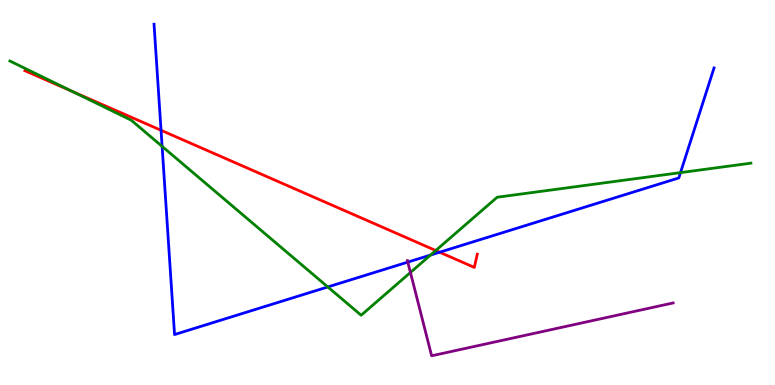[{'lines': ['blue', 'red'], 'intersections': [{'x': 2.08, 'y': 6.62}, {'x': 5.67, 'y': 3.45}]}, {'lines': ['green', 'red'], 'intersections': [{'x': 0.932, 'y': 7.63}, {'x': 5.62, 'y': 3.49}]}, {'lines': ['purple', 'red'], 'intersections': []}, {'lines': ['blue', 'green'], 'intersections': [{'x': 2.09, 'y': 6.2}, {'x': 4.23, 'y': 2.55}, {'x': 5.56, 'y': 3.38}, {'x': 8.78, 'y': 5.52}]}, {'lines': ['blue', 'purple'], 'intersections': [{'x': 5.26, 'y': 3.19}]}, {'lines': ['green', 'purple'], 'intersections': [{'x': 5.3, 'y': 2.92}]}]